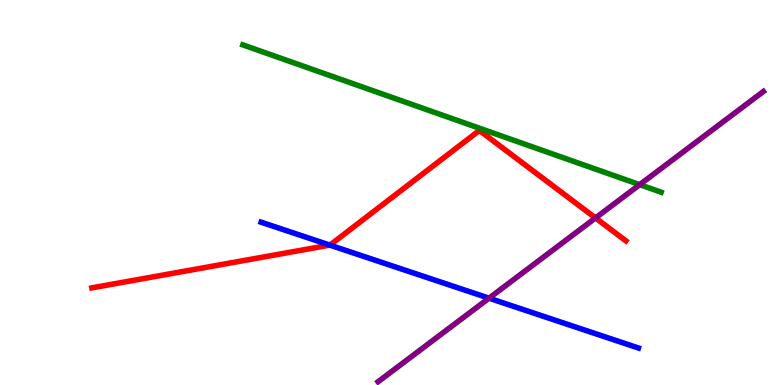[{'lines': ['blue', 'red'], 'intersections': [{'x': 4.26, 'y': 3.63}]}, {'lines': ['green', 'red'], 'intersections': []}, {'lines': ['purple', 'red'], 'intersections': [{'x': 7.68, 'y': 4.34}]}, {'lines': ['blue', 'green'], 'intersections': []}, {'lines': ['blue', 'purple'], 'intersections': [{'x': 6.31, 'y': 2.26}]}, {'lines': ['green', 'purple'], 'intersections': [{'x': 8.25, 'y': 5.2}]}]